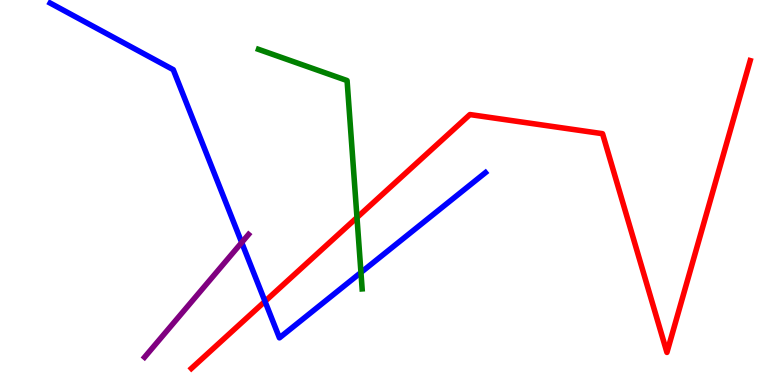[{'lines': ['blue', 'red'], 'intersections': [{'x': 3.42, 'y': 2.17}]}, {'lines': ['green', 'red'], 'intersections': [{'x': 4.61, 'y': 4.35}]}, {'lines': ['purple', 'red'], 'intersections': []}, {'lines': ['blue', 'green'], 'intersections': [{'x': 4.66, 'y': 2.92}]}, {'lines': ['blue', 'purple'], 'intersections': [{'x': 3.12, 'y': 3.7}]}, {'lines': ['green', 'purple'], 'intersections': []}]